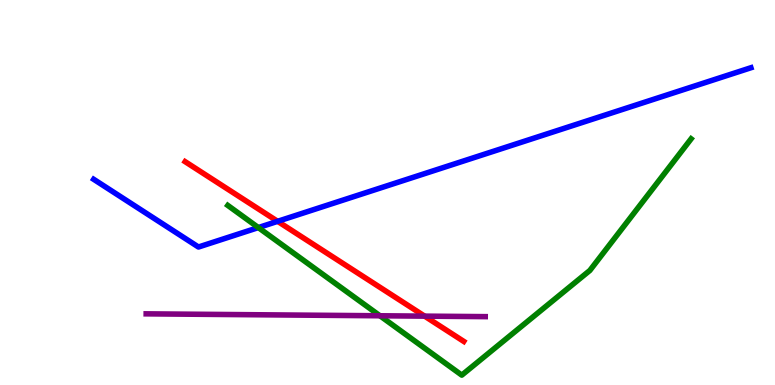[{'lines': ['blue', 'red'], 'intersections': [{'x': 3.58, 'y': 4.25}]}, {'lines': ['green', 'red'], 'intersections': []}, {'lines': ['purple', 'red'], 'intersections': [{'x': 5.48, 'y': 1.79}]}, {'lines': ['blue', 'green'], 'intersections': [{'x': 3.33, 'y': 4.09}]}, {'lines': ['blue', 'purple'], 'intersections': []}, {'lines': ['green', 'purple'], 'intersections': [{'x': 4.9, 'y': 1.8}]}]